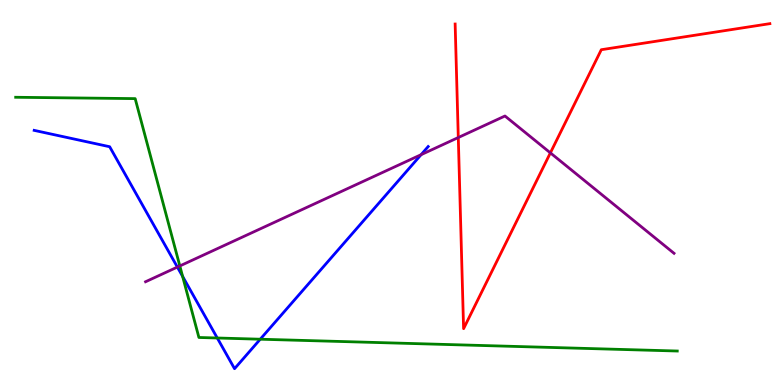[{'lines': ['blue', 'red'], 'intersections': []}, {'lines': ['green', 'red'], 'intersections': []}, {'lines': ['purple', 'red'], 'intersections': [{'x': 5.91, 'y': 6.43}, {'x': 7.1, 'y': 6.03}]}, {'lines': ['blue', 'green'], 'intersections': [{'x': 2.36, 'y': 2.82}, {'x': 2.8, 'y': 1.22}, {'x': 3.36, 'y': 1.19}]}, {'lines': ['blue', 'purple'], 'intersections': [{'x': 2.29, 'y': 3.06}, {'x': 5.43, 'y': 5.98}]}, {'lines': ['green', 'purple'], 'intersections': [{'x': 2.32, 'y': 3.09}]}]